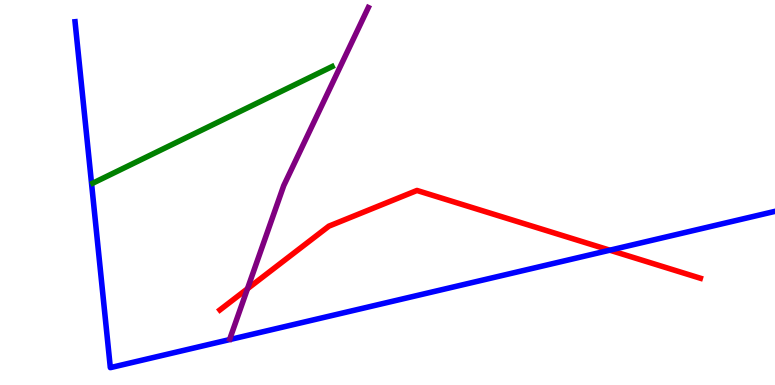[{'lines': ['blue', 'red'], 'intersections': [{'x': 7.87, 'y': 3.5}]}, {'lines': ['green', 'red'], 'intersections': []}, {'lines': ['purple', 'red'], 'intersections': [{'x': 3.19, 'y': 2.5}]}, {'lines': ['blue', 'green'], 'intersections': []}, {'lines': ['blue', 'purple'], 'intersections': []}, {'lines': ['green', 'purple'], 'intersections': []}]